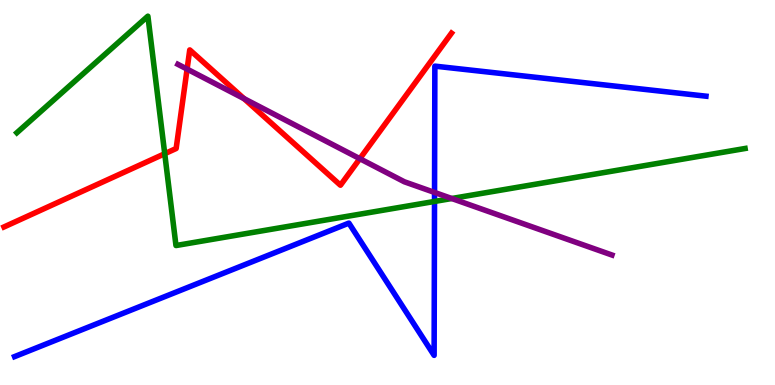[{'lines': ['blue', 'red'], 'intersections': []}, {'lines': ['green', 'red'], 'intersections': [{'x': 2.13, 'y': 6.01}]}, {'lines': ['purple', 'red'], 'intersections': [{'x': 2.41, 'y': 8.21}, {'x': 3.15, 'y': 7.44}, {'x': 4.64, 'y': 5.88}]}, {'lines': ['blue', 'green'], 'intersections': [{'x': 5.61, 'y': 4.77}]}, {'lines': ['blue', 'purple'], 'intersections': [{'x': 5.61, 'y': 5.0}]}, {'lines': ['green', 'purple'], 'intersections': [{'x': 5.83, 'y': 4.84}]}]